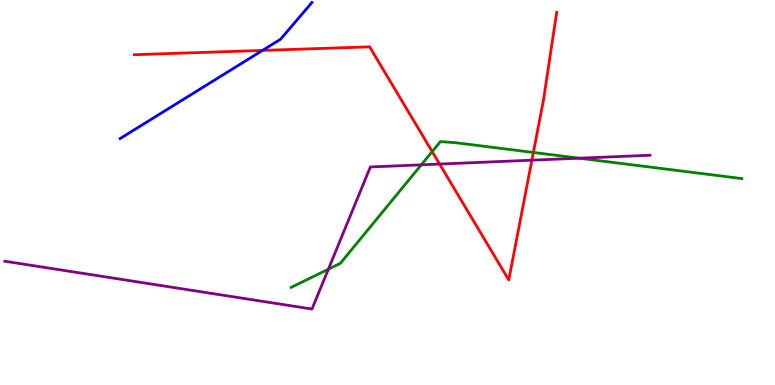[{'lines': ['blue', 'red'], 'intersections': [{'x': 3.39, 'y': 8.69}]}, {'lines': ['green', 'red'], 'intersections': [{'x': 5.58, 'y': 6.06}, {'x': 6.88, 'y': 6.04}]}, {'lines': ['purple', 'red'], 'intersections': [{'x': 5.67, 'y': 5.74}, {'x': 6.86, 'y': 5.84}]}, {'lines': ['blue', 'green'], 'intersections': []}, {'lines': ['blue', 'purple'], 'intersections': []}, {'lines': ['green', 'purple'], 'intersections': [{'x': 4.24, 'y': 3.01}, {'x': 5.44, 'y': 5.72}, {'x': 7.47, 'y': 5.89}]}]